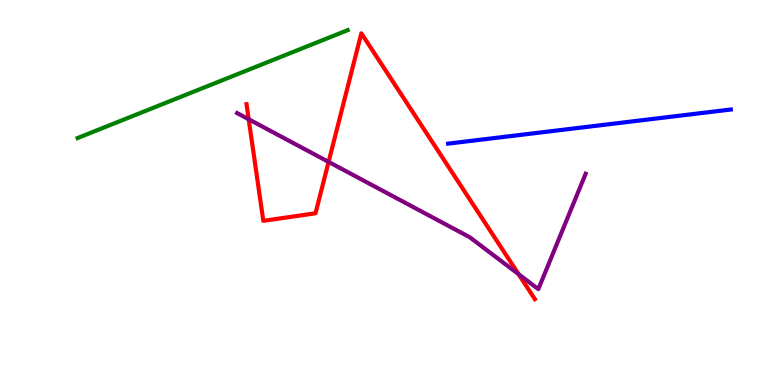[{'lines': ['blue', 'red'], 'intersections': []}, {'lines': ['green', 'red'], 'intersections': []}, {'lines': ['purple', 'red'], 'intersections': [{'x': 3.21, 'y': 6.9}, {'x': 4.24, 'y': 5.79}, {'x': 6.69, 'y': 2.88}]}, {'lines': ['blue', 'green'], 'intersections': []}, {'lines': ['blue', 'purple'], 'intersections': []}, {'lines': ['green', 'purple'], 'intersections': []}]